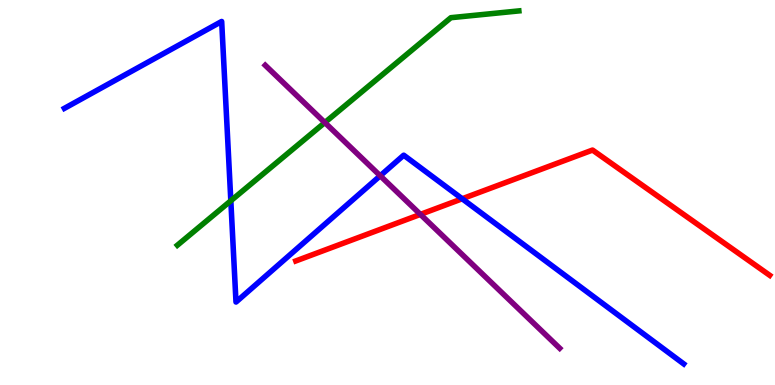[{'lines': ['blue', 'red'], 'intersections': [{'x': 5.96, 'y': 4.84}]}, {'lines': ['green', 'red'], 'intersections': []}, {'lines': ['purple', 'red'], 'intersections': [{'x': 5.42, 'y': 4.43}]}, {'lines': ['blue', 'green'], 'intersections': [{'x': 2.98, 'y': 4.79}]}, {'lines': ['blue', 'purple'], 'intersections': [{'x': 4.91, 'y': 5.43}]}, {'lines': ['green', 'purple'], 'intersections': [{'x': 4.19, 'y': 6.82}]}]